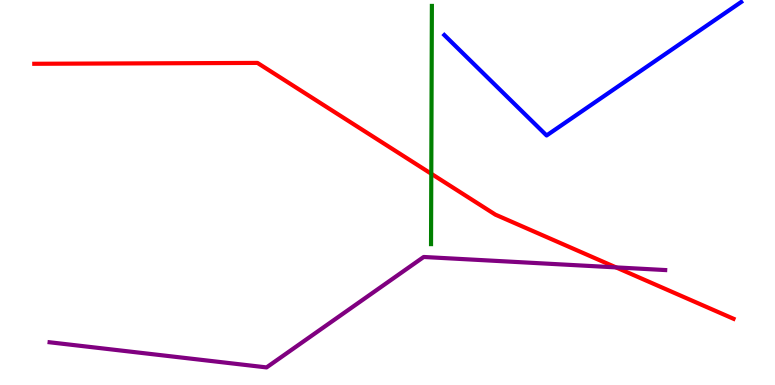[{'lines': ['blue', 'red'], 'intersections': []}, {'lines': ['green', 'red'], 'intersections': [{'x': 5.56, 'y': 5.49}]}, {'lines': ['purple', 'red'], 'intersections': [{'x': 7.95, 'y': 3.05}]}, {'lines': ['blue', 'green'], 'intersections': []}, {'lines': ['blue', 'purple'], 'intersections': []}, {'lines': ['green', 'purple'], 'intersections': []}]